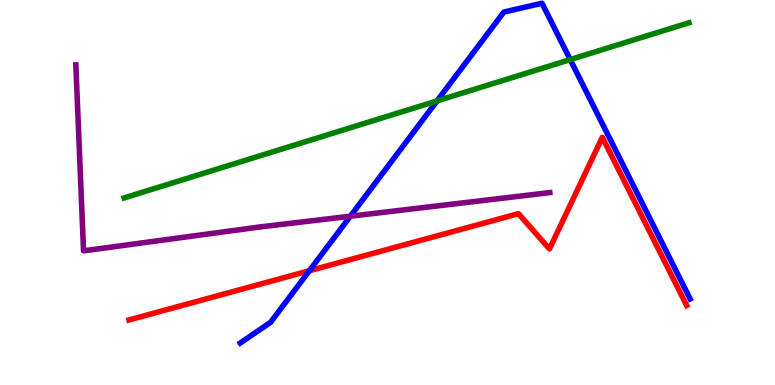[{'lines': ['blue', 'red'], 'intersections': [{'x': 3.99, 'y': 2.97}]}, {'lines': ['green', 'red'], 'intersections': []}, {'lines': ['purple', 'red'], 'intersections': []}, {'lines': ['blue', 'green'], 'intersections': [{'x': 5.64, 'y': 7.38}, {'x': 7.36, 'y': 8.45}]}, {'lines': ['blue', 'purple'], 'intersections': [{'x': 4.52, 'y': 4.38}]}, {'lines': ['green', 'purple'], 'intersections': []}]